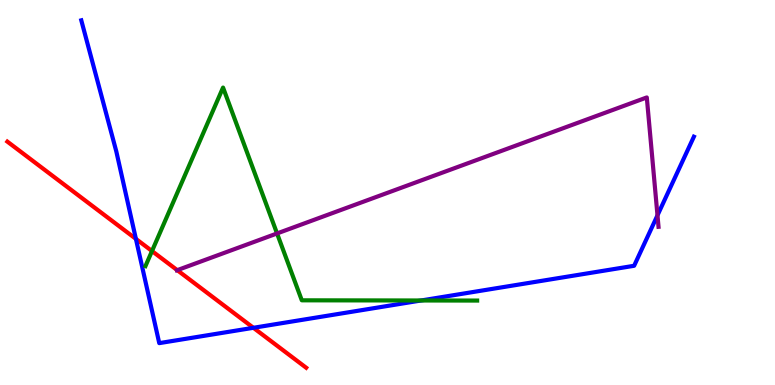[{'lines': ['blue', 'red'], 'intersections': [{'x': 1.75, 'y': 3.8}, {'x': 3.27, 'y': 1.49}]}, {'lines': ['green', 'red'], 'intersections': [{'x': 1.96, 'y': 3.48}]}, {'lines': ['purple', 'red'], 'intersections': [{'x': 2.29, 'y': 2.98}]}, {'lines': ['blue', 'green'], 'intersections': [{'x': 5.43, 'y': 2.2}]}, {'lines': ['blue', 'purple'], 'intersections': [{'x': 8.48, 'y': 4.41}]}, {'lines': ['green', 'purple'], 'intersections': [{'x': 3.57, 'y': 3.94}]}]